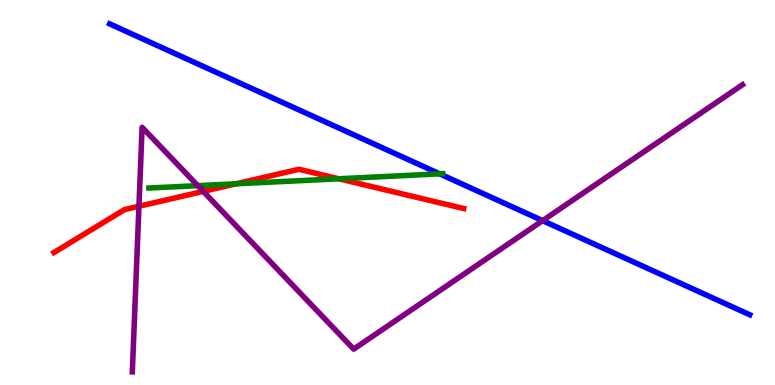[{'lines': ['blue', 'red'], 'intersections': []}, {'lines': ['green', 'red'], 'intersections': [{'x': 3.05, 'y': 5.23}, {'x': 4.37, 'y': 5.36}]}, {'lines': ['purple', 'red'], 'intersections': [{'x': 1.79, 'y': 4.64}, {'x': 2.62, 'y': 5.03}]}, {'lines': ['blue', 'green'], 'intersections': [{'x': 5.67, 'y': 5.48}]}, {'lines': ['blue', 'purple'], 'intersections': [{'x': 7.0, 'y': 4.27}]}, {'lines': ['green', 'purple'], 'intersections': [{'x': 2.55, 'y': 5.18}]}]